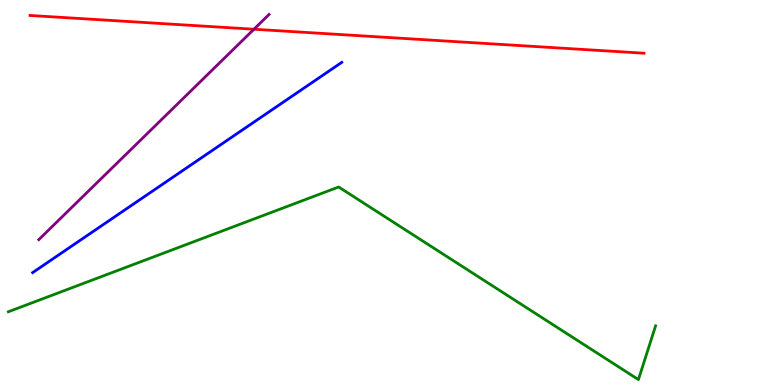[{'lines': ['blue', 'red'], 'intersections': []}, {'lines': ['green', 'red'], 'intersections': []}, {'lines': ['purple', 'red'], 'intersections': [{'x': 3.28, 'y': 9.24}]}, {'lines': ['blue', 'green'], 'intersections': []}, {'lines': ['blue', 'purple'], 'intersections': []}, {'lines': ['green', 'purple'], 'intersections': []}]